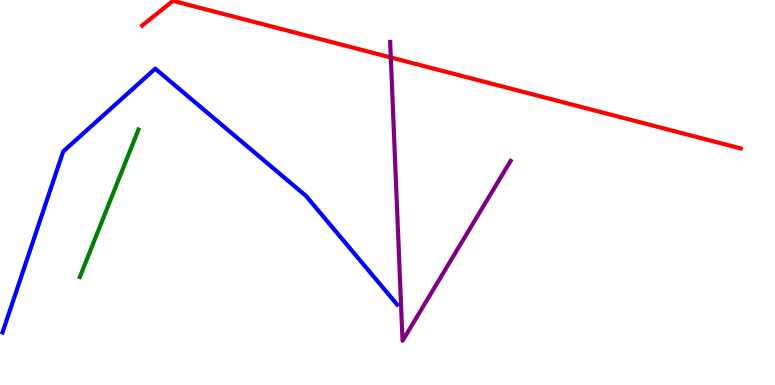[{'lines': ['blue', 'red'], 'intersections': []}, {'lines': ['green', 'red'], 'intersections': []}, {'lines': ['purple', 'red'], 'intersections': [{'x': 5.04, 'y': 8.51}]}, {'lines': ['blue', 'green'], 'intersections': []}, {'lines': ['blue', 'purple'], 'intersections': []}, {'lines': ['green', 'purple'], 'intersections': []}]